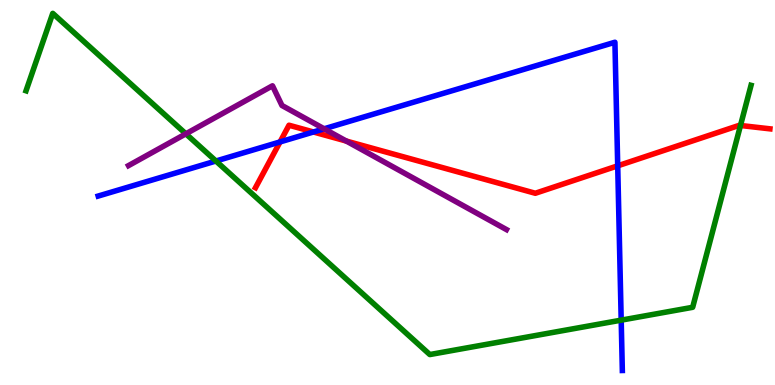[{'lines': ['blue', 'red'], 'intersections': [{'x': 3.61, 'y': 6.31}, {'x': 4.04, 'y': 6.57}, {'x': 7.97, 'y': 5.69}]}, {'lines': ['green', 'red'], 'intersections': [{'x': 9.55, 'y': 6.74}]}, {'lines': ['purple', 'red'], 'intersections': [{'x': 4.47, 'y': 6.34}]}, {'lines': ['blue', 'green'], 'intersections': [{'x': 2.79, 'y': 5.82}, {'x': 8.02, 'y': 1.68}]}, {'lines': ['blue', 'purple'], 'intersections': [{'x': 4.18, 'y': 6.65}]}, {'lines': ['green', 'purple'], 'intersections': [{'x': 2.4, 'y': 6.52}]}]